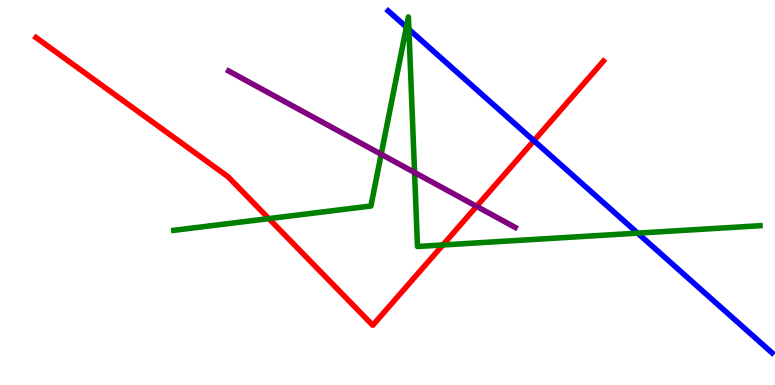[{'lines': ['blue', 'red'], 'intersections': [{'x': 6.89, 'y': 6.35}]}, {'lines': ['green', 'red'], 'intersections': [{'x': 3.47, 'y': 4.32}, {'x': 5.71, 'y': 3.64}]}, {'lines': ['purple', 'red'], 'intersections': [{'x': 6.15, 'y': 4.64}]}, {'lines': ['blue', 'green'], 'intersections': [{'x': 5.24, 'y': 9.3}, {'x': 5.28, 'y': 9.24}, {'x': 8.23, 'y': 3.94}]}, {'lines': ['blue', 'purple'], 'intersections': []}, {'lines': ['green', 'purple'], 'intersections': [{'x': 4.92, 'y': 5.99}, {'x': 5.35, 'y': 5.52}]}]